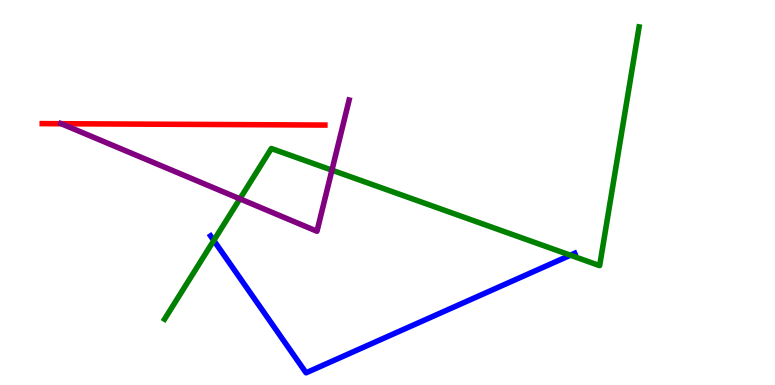[{'lines': ['blue', 'red'], 'intersections': []}, {'lines': ['green', 'red'], 'intersections': []}, {'lines': ['purple', 'red'], 'intersections': [{'x': 0.79, 'y': 6.79}]}, {'lines': ['blue', 'green'], 'intersections': [{'x': 2.76, 'y': 3.75}, {'x': 7.36, 'y': 3.37}]}, {'lines': ['blue', 'purple'], 'intersections': []}, {'lines': ['green', 'purple'], 'intersections': [{'x': 3.1, 'y': 4.84}, {'x': 4.28, 'y': 5.58}]}]